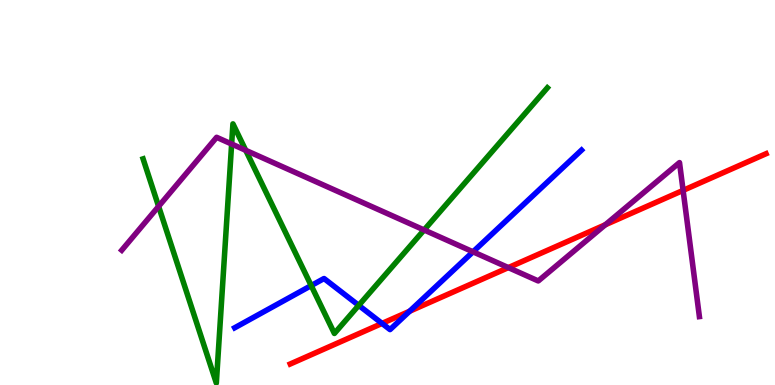[{'lines': ['blue', 'red'], 'intersections': [{'x': 4.93, 'y': 1.6}, {'x': 5.29, 'y': 1.92}]}, {'lines': ['green', 'red'], 'intersections': []}, {'lines': ['purple', 'red'], 'intersections': [{'x': 6.56, 'y': 3.05}, {'x': 7.81, 'y': 4.16}, {'x': 8.81, 'y': 5.05}]}, {'lines': ['blue', 'green'], 'intersections': [{'x': 4.02, 'y': 2.58}, {'x': 4.63, 'y': 2.07}]}, {'lines': ['blue', 'purple'], 'intersections': [{'x': 6.1, 'y': 3.46}]}, {'lines': ['green', 'purple'], 'intersections': [{'x': 2.05, 'y': 4.64}, {'x': 2.99, 'y': 6.26}, {'x': 3.17, 'y': 6.1}, {'x': 5.47, 'y': 4.03}]}]